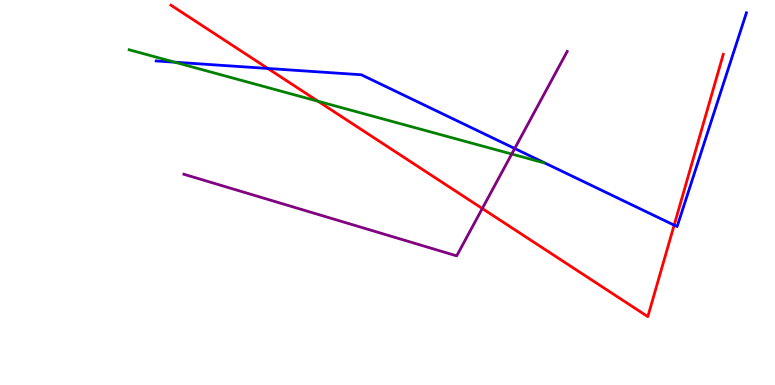[{'lines': ['blue', 'red'], 'intersections': [{'x': 3.46, 'y': 8.22}, {'x': 8.7, 'y': 4.15}]}, {'lines': ['green', 'red'], 'intersections': [{'x': 4.1, 'y': 7.37}]}, {'lines': ['purple', 'red'], 'intersections': [{'x': 6.22, 'y': 4.58}]}, {'lines': ['blue', 'green'], 'intersections': [{'x': 2.25, 'y': 8.38}]}, {'lines': ['blue', 'purple'], 'intersections': [{'x': 6.64, 'y': 6.14}]}, {'lines': ['green', 'purple'], 'intersections': [{'x': 6.6, 'y': 6.0}]}]